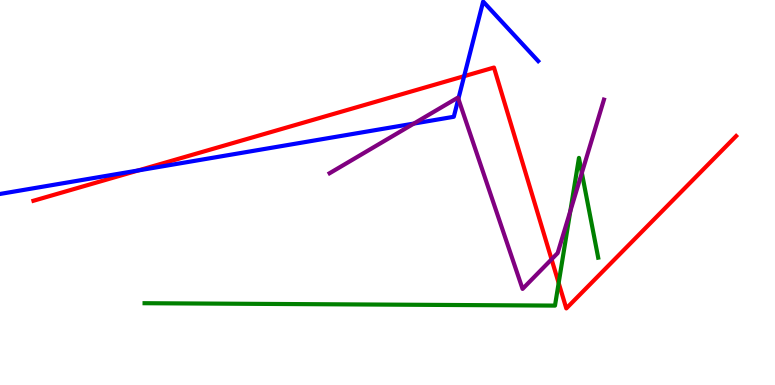[{'lines': ['blue', 'red'], 'intersections': [{'x': 1.78, 'y': 5.57}, {'x': 5.99, 'y': 8.02}]}, {'lines': ['green', 'red'], 'intersections': [{'x': 7.21, 'y': 2.65}]}, {'lines': ['purple', 'red'], 'intersections': [{'x': 7.12, 'y': 3.26}]}, {'lines': ['blue', 'green'], 'intersections': []}, {'lines': ['blue', 'purple'], 'intersections': [{'x': 5.34, 'y': 6.79}, {'x': 5.91, 'y': 7.43}]}, {'lines': ['green', 'purple'], 'intersections': [{'x': 7.36, 'y': 4.52}, {'x': 7.51, 'y': 5.51}]}]